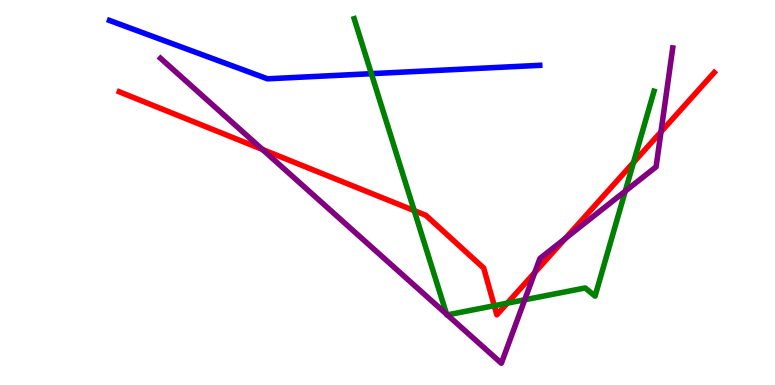[{'lines': ['blue', 'red'], 'intersections': []}, {'lines': ['green', 'red'], 'intersections': [{'x': 5.34, 'y': 4.53}, {'x': 6.38, 'y': 2.06}, {'x': 6.55, 'y': 2.13}, {'x': 8.17, 'y': 5.78}]}, {'lines': ['purple', 'red'], 'intersections': [{'x': 3.39, 'y': 6.12}, {'x': 6.9, 'y': 2.92}, {'x': 7.3, 'y': 3.81}, {'x': 8.53, 'y': 6.58}]}, {'lines': ['blue', 'green'], 'intersections': [{'x': 4.79, 'y': 8.09}]}, {'lines': ['blue', 'purple'], 'intersections': []}, {'lines': ['green', 'purple'], 'intersections': [{'x': 5.76, 'y': 1.84}, {'x': 5.77, 'y': 1.82}, {'x': 6.77, 'y': 2.21}, {'x': 8.07, 'y': 5.03}]}]